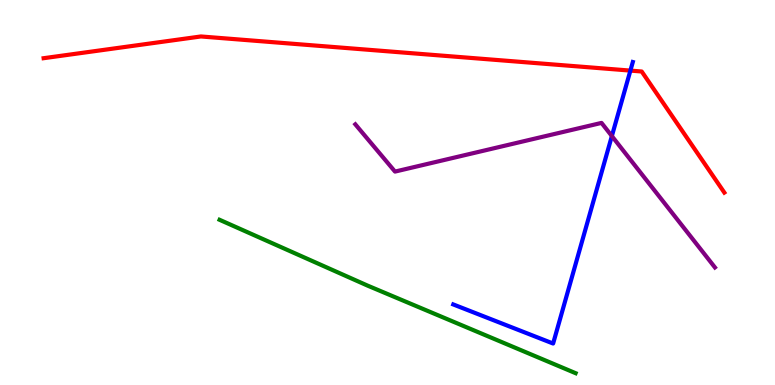[{'lines': ['blue', 'red'], 'intersections': [{'x': 8.13, 'y': 8.17}]}, {'lines': ['green', 'red'], 'intersections': []}, {'lines': ['purple', 'red'], 'intersections': []}, {'lines': ['blue', 'green'], 'intersections': []}, {'lines': ['blue', 'purple'], 'intersections': [{'x': 7.89, 'y': 6.47}]}, {'lines': ['green', 'purple'], 'intersections': []}]